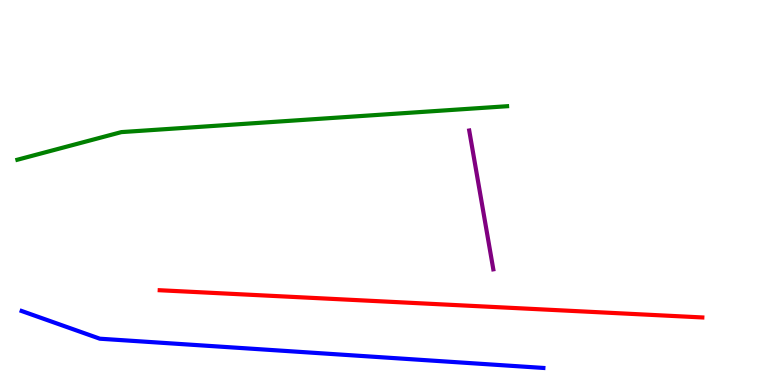[{'lines': ['blue', 'red'], 'intersections': []}, {'lines': ['green', 'red'], 'intersections': []}, {'lines': ['purple', 'red'], 'intersections': []}, {'lines': ['blue', 'green'], 'intersections': []}, {'lines': ['blue', 'purple'], 'intersections': []}, {'lines': ['green', 'purple'], 'intersections': []}]